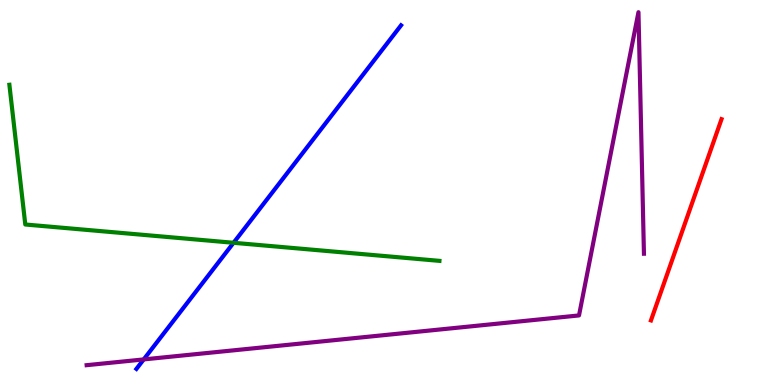[{'lines': ['blue', 'red'], 'intersections': []}, {'lines': ['green', 'red'], 'intersections': []}, {'lines': ['purple', 'red'], 'intersections': []}, {'lines': ['blue', 'green'], 'intersections': [{'x': 3.01, 'y': 3.69}]}, {'lines': ['blue', 'purple'], 'intersections': [{'x': 1.85, 'y': 0.665}]}, {'lines': ['green', 'purple'], 'intersections': []}]